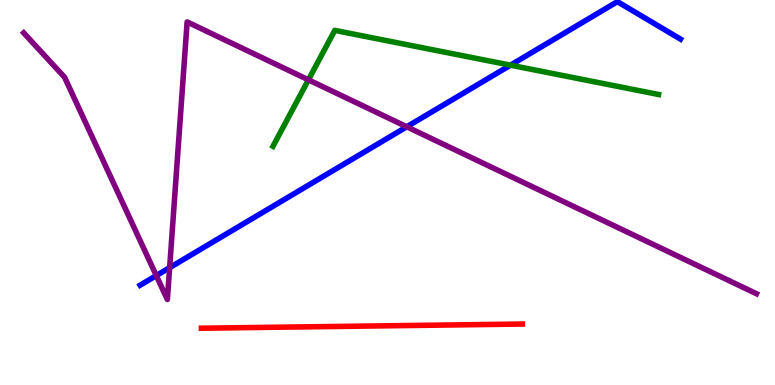[{'lines': ['blue', 'red'], 'intersections': []}, {'lines': ['green', 'red'], 'intersections': []}, {'lines': ['purple', 'red'], 'intersections': []}, {'lines': ['blue', 'green'], 'intersections': [{'x': 6.59, 'y': 8.31}]}, {'lines': ['blue', 'purple'], 'intersections': [{'x': 2.02, 'y': 2.84}, {'x': 2.19, 'y': 3.05}, {'x': 5.25, 'y': 6.71}]}, {'lines': ['green', 'purple'], 'intersections': [{'x': 3.98, 'y': 7.93}]}]